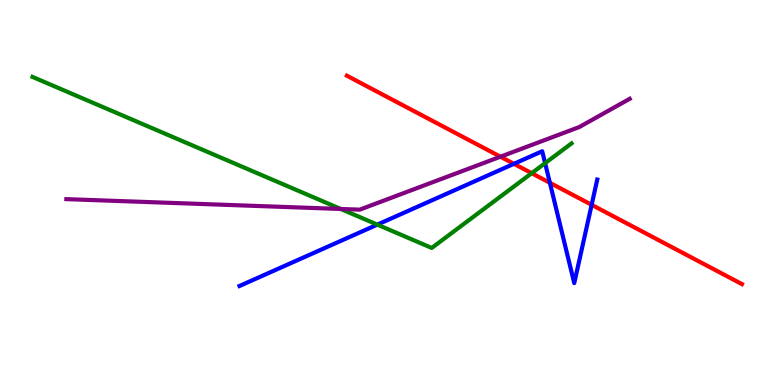[{'lines': ['blue', 'red'], 'intersections': [{'x': 6.63, 'y': 5.74}, {'x': 7.1, 'y': 5.25}, {'x': 7.63, 'y': 4.68}]}, {'lines': ['green', 'red'], 'intersections': [{'x': 6.86, 'y': 5.5}]}, {'lines': ['purple', 'red'], 'intersections': [{'x': 6.46, 'y': 5.93}]}, {'lines': ['blue', 'green'], 'intersections': [{'x': 4.87, 'y': 4.17}, {'x': 7.03, 'y': 5.76}]}, {'lines': ['blue', 'purple'], 'intersections': []}, {'lines': ['green', 'purple'], 'intersections': [{'x': 4.4, 'y': 4.57}]}]